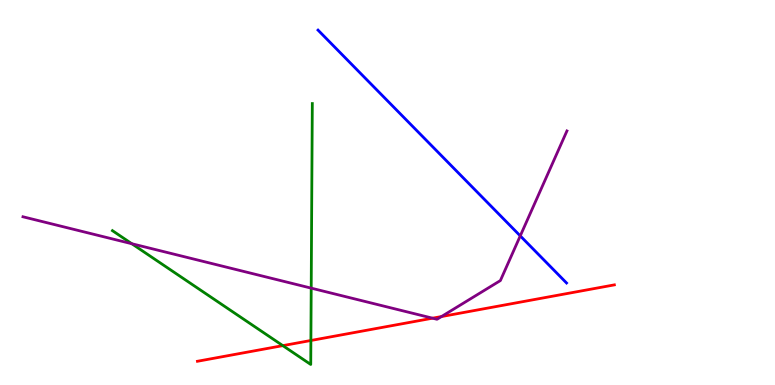[{'lines': ['blue', 'red'], 'intersections': []}, {'lines': ['green', 'red'], 'intersections': [{'x': 3.65, 'y': 1.02}, {'x': 4.01, 'y': 1.16}]}, {'lines': ['purple', 'red'], 'intersections': [{'x': 5.58, 'y': 1.74}, {'x': 5.7, 'y': 1.78}]}, {'lines': ['blue', 'green'], 'intersections': []}, {'lines': ['blue', 'purple'], 'intersections': [{'x': 6.71, 'y': 3.87}]}, {'lines': ['green', 'purple'], 'intersections': [{'x': 1.7, 'y': 3.67}, {'x': 4.02, 'y': 2.52}]}]